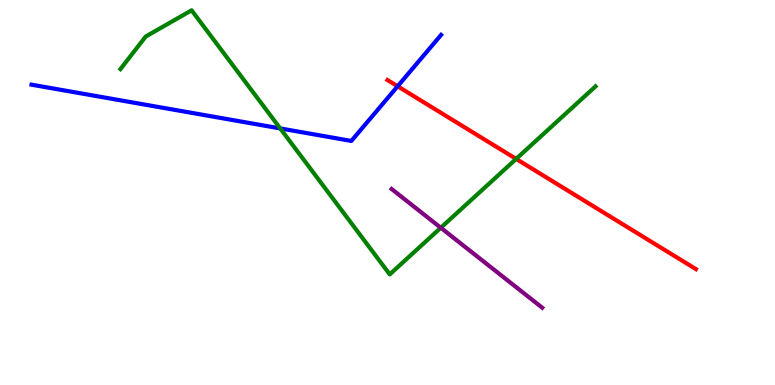[{'lines': ['blue', 'red'], 'intersections': [{'x': 5.13, 'y': 7.76}]}, {'lines': ['green', 'red'], 'intersections': [{'x': 6.66, 'y': 5.87}]}, {'lines': ['purple', 'red'], 'intersections': []}, {'lines': ['blue', 'green'], 'intersections': [{'x': 3.62, 'y': 6.66}]}, {'lines': ['blue', 'purple'], 'intersections': []}, {'lines': ['green', 'purple'], 'intersections': [{'x': 5.69, 'y': 4.08}]}]